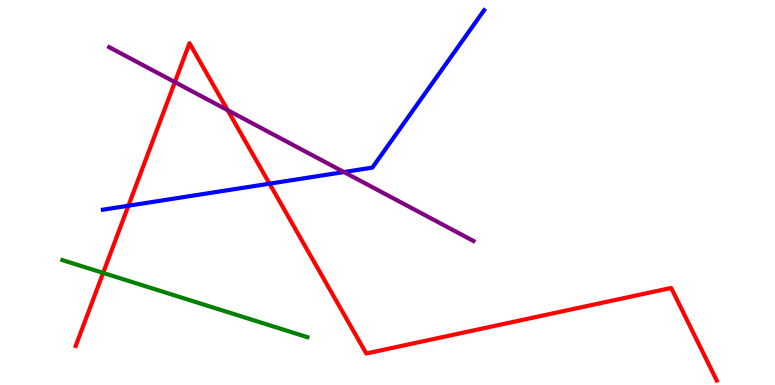[{'lines': ['blue', 'red'], 'intersections': [{'x': 1.66, 'y': 4.66}, {'x': 3.48, 'y': 5.23}]}, {'lines': ['green', 'red'], 'intersections': [{'x': 1.33, 'y': 2.91}]}, {'lines': ['purple', 'red'], 'intersections': [{'x': 2.26, 'y': 7.87}, {'x': 2.94, 'y': 7.14}]}, {'lines': ['blue', 'green'], 'intersections': []}, {'lines': ['blue', 'purple'], 'intersections': [{'x': 4.44, 'y': 5.53}]}, {'lines': ['green', 'purple'], 'intersections': []}]